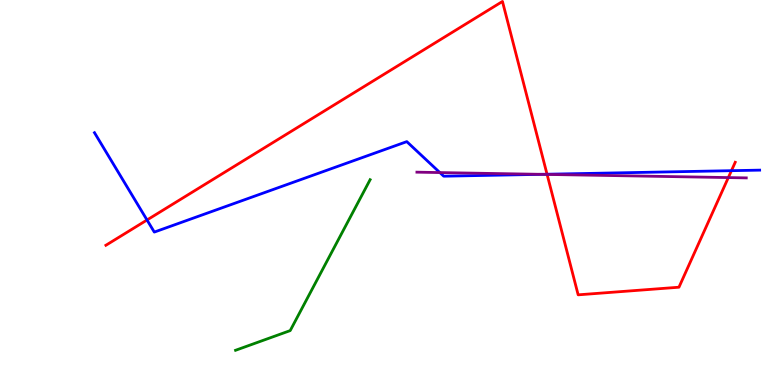[{'lines': ['blue', 'red'], 'intersections': [{'x': 1.9, 'y': 4.29}, {'x': 7.06, 'y': 5.47}, {'x': 9.44, 'y': 5.57}]}, {'lines': ['green', 'red'], 'intersections': []}, {'lines': ['purple', 'red'], 'intersections': [{'x': 7.06, 'y': 5.47}, {'x': 9.4, 'y': 5.39}]}, {'lines': ['blue', 'green'], 'intersections': []}, {'lines': ['blue', 'purple'], 'intersections': [{'x': 5.68, 'y': 5.52}, {'x': 6.98, 'y': 5.47}]}, {'lines': ['green', 'purple'], 'intersections': []}]